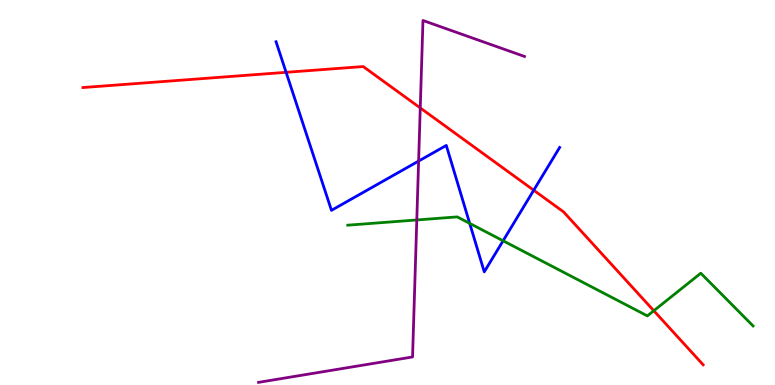[{'lines': ['blue', 'red'], 'intersections': [{'x': 3.69, 'y': 8.12}, {'x': 6.89, 'y': 5.06}]}, {'lines': ['green', 'red'], 'intersections': [{'x': 8.44, 'y': 1.93}]}, {'lines': ['purple', 'red'], 'intersections': [{'x': 5.42, 'y': 7.2}]}, {'lines': ['blue', 'green'], 'intersections': [{'x': 6.06, 'y': 4.2}, {'x': 6.49, 'y': 3.75}]}, {'lines': ['blue', 'purple'], 'intersections': [{'x': 5.4, 'y': 5.82}]}, {'lines': ['green', 'purple'], 'intersections': [{'x': 5.38, 'y': 4.29}]}]